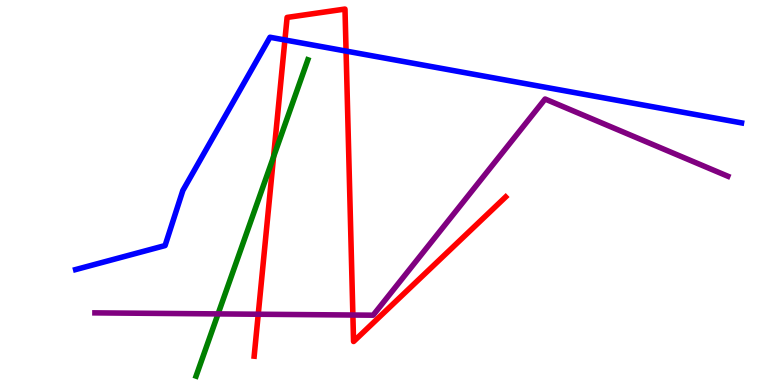[{'lines': ['blue', 'red'], 'intersections': [{'x': 3.68, 'y': 8.96}, {'x': 4.47, 'y': 8.67}]}, {'lines': ['green', 'red'], 'intersections': [{'x': 3.53, 'y': 5.93}]}, {'lines': ['purple', 'red'], 'intersections': [{'x': 3.33, 'y': 1.84}, {'x': 4.55, 'y': 1.82}]}, {'lines': ['blue', 'green'], 'intersections': []}, {'lines': ['blue', 'purple'], 'intersections': []}, {'lines': ['green', 'purple'], 'intersections': [{'x': 2.81, 'y': 1.85}]}]